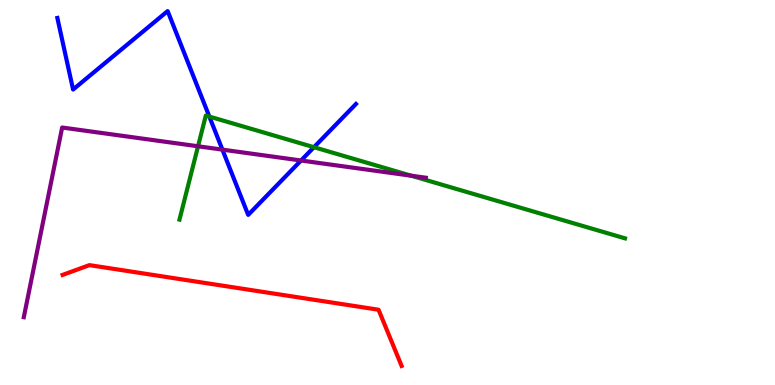[{'lines': ['blue', 'red'], 'intersections': []}, {'lines': ['green', 'red'], 'intersections': []}, {'lines': ['purple', 'red'], 'intersections': []}, {'lines': ['blue', 'green'], 'intersections': [{'x': 2.7, 'y': 6.97}, {'x': 4.05, 'y': 6.18}]}, {'lines': ['blue', 'purple'], 'intersections': [{'x': 2.87, 'y': 6.11}, {'x': 3.88, 'y': 5.83}]}, {'lines': ['green', 'purple'], 'intersections': [{'x': 2.56, 'y': 6.2}, {'x': 5.31, 'y': 5.44}]}]